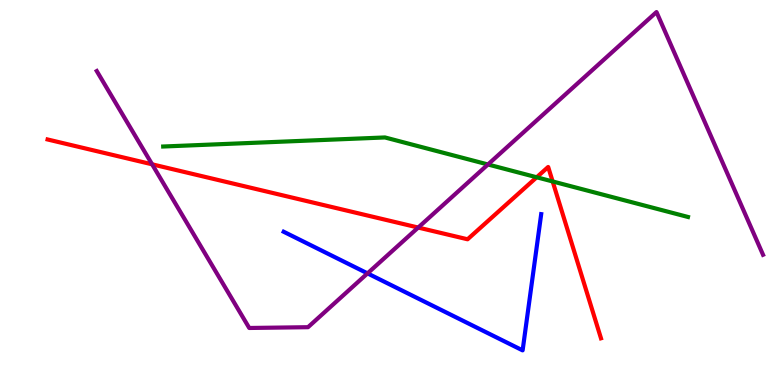[{'lines': ['blue', 'red'], 'intersections': []}, {'lines': ['green', 'red'], 'intersections': [{'x': 6.93, 'y': 5.4}, {'x': 7.13, 'y': 5.29}]}, {'lines': ['purple', 'red'], 'intersections': [{'x': 1.96, 'y': 5.73}, {'x': 5.4, 'y': 4.09}]}, {'lines': ['blue', 'green'], 'intersections': []}, {'lines': ['blue', 'purple'], 'intersections': [{'x': 4.74, 'y': 2.9}]}, {'lines': ['green', 'purple'], 'intersections': [{'x': 6.3, 'y': 5.73}]}]